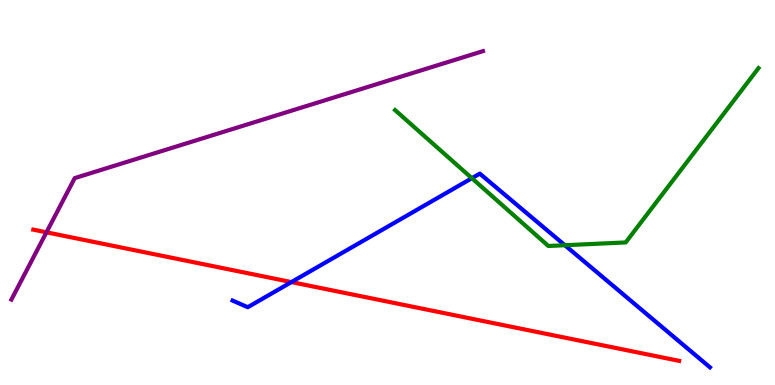[{'lines': ['blue', 'red'], 'intersections': [{'x': 3.76, 'y': 2.67}]}, {'lines': ['green', 'red'], 'intersections': []}, {'lines': ['purple', 'red'], 'intersections': [{'x': 0.6, 'y': 3.97}]}, {'lines': ['blue', 'green'], 'intersections': [{'x': 6.09, 'y': 5.37}, {'x': 7.29, 'y': 3.63}]}, {'lines': ['blue', 'purple'], 'intersections': []}, {'lines': ['green', 'purple'], 'intersections': []}]